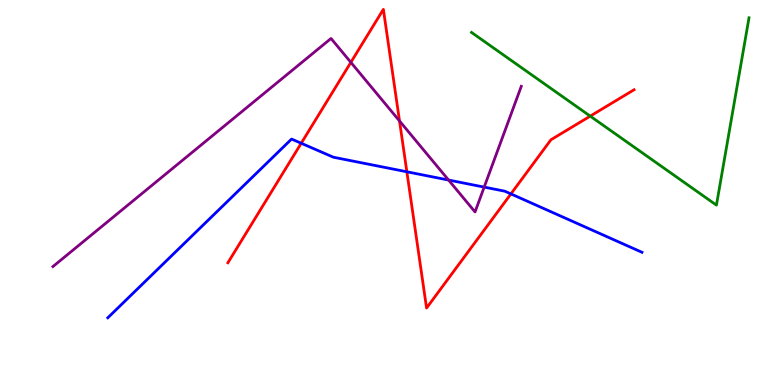[{'lines': ['blue', 'red'], 'intersections': [{'x': 3.89, 'y': 6.28}, {'x': 5.25, 'y': 5.54}, {'x': 6.59, 'y': 4.96}]}, {'lines': ['green', 'red'], 'intersections': [{'x': 7.62, 'y': 6.98}]}, {'lines': ['purple', 'red'], 'intersections': [{'x': 4.53, 'y': 8.38}, {'x': 5.16, 'y': 6.86}]}, {'lines': ['blue', 'green'], 'intersections': []}, {'lines': ['blue', 'purple'], 'intersections': [{'x': 5.79, 'y': 5.32}, {'x': 6.25, 'y': 5.14}]}, {'lines': ['green', 'purple'], 'intersections': []}]